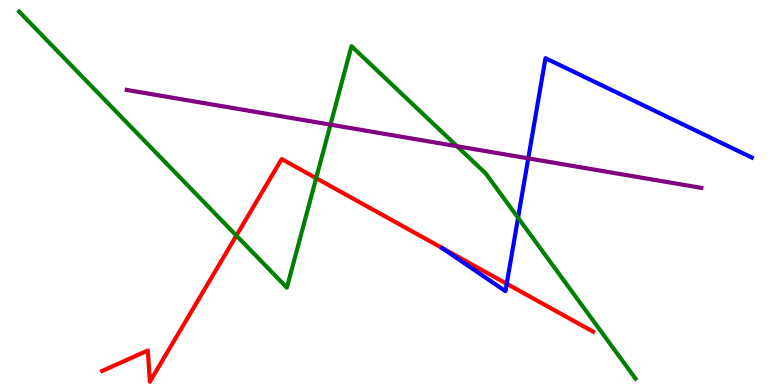[{'lines': ['blue', 'red'], 'intersections': [{'x': 6.54, 'y': 2.63}]}, {'lines': ['green', 'red'], 'intersections': [{'x': 3.05, 'y': 3.88}, {'x': 4.08, 'y': 5.37}]}, {'lines': ['purple', 'red'], 'intersections': []}, {'lines': ['blue', 'green'], 'intersections': [{'x': 6.68, 'y': 4.34}]}, {'lines': ['blue', 'purple'], 'intersections': [{'x': 6.82, 'y': 5.89}]}, {'lines': ['green', 'purple'], 'intersections': [{'x': 4.26, 'y': 6.76}, {'x': 5.9, 'y': 6.2}]}]